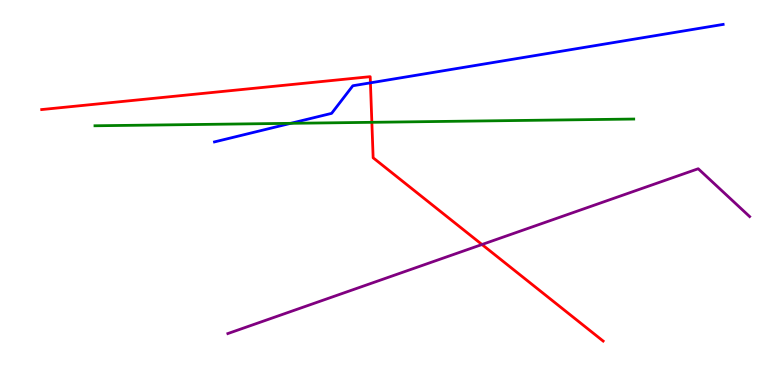[{'lines': ['blue', 'red'], 'intersections': [{'x': 4.78, 'y': 7.85}]}, {'lines': ['green', 'red'], 'intersections': [{'x': 4.8, 'y': 6.82}]}, {'lines': ['purple', 'red'], 'intersections': [{'x': 6.22, 'y': 3.65}]}, {'lines': ['blue', 'green'], 'intersections': [{'x': 3.75, 'y': 6.8}]}, {'lines': ['blue', 'purple'], 'intersections': []}, {'lines': ['green', 'purple'], 'intersections': []}]